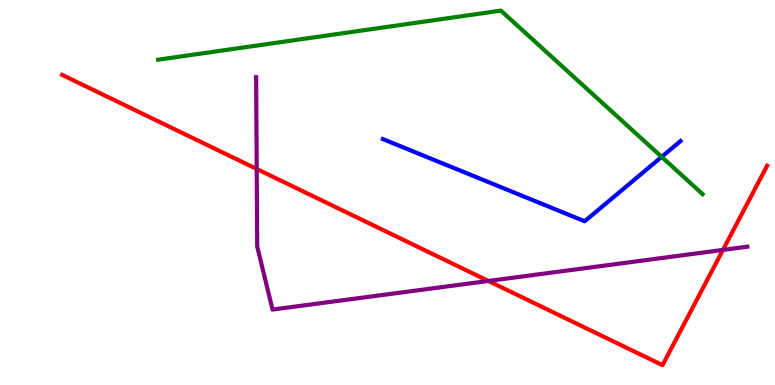[{'lines': ['blue', 'red'], 'intersections': []}, {'lines': ['green', 'red'], 'intersections': []}, {'lines': ['purple', 'red'], 'intersections': [{'x': 3.31, 'y': 5.61}, {'x': 6.3, 'y': 2.7}, {'x': 9.33, 'y': 3.51}]}, {'lines': ['blue', 'green'], 'intersections': [{'x': 8.54, 'y': 5.93}]}, {'lines': ['blue', 'purple'], 'intersections': []}, {'lines': ['green', 'purple'], 'intersections': []}]